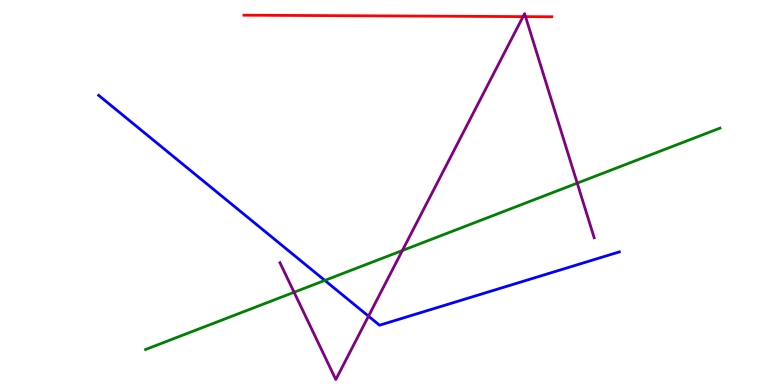[{'lines': ['blue', 'red'], 'intersections': []}, {'lines': ['green', 'red'], 'intersections': []}, {'lines': ['purple', 'red'], 'intersections': [{'x': 6.75, 'y': 9.57}, {'x': 6.78, 'y': 9.57}]}, {'lines': ['blue', 'green'], 'intersections': [{'x': 4.19, 'y': 2.72}]}, {'lines': ['blue', 'purple'], 'intersections': [{'x': 4.75, 'y': 1.79}]}, {'lines': ['green', 'purple'], 'intersections': [{'x': 3.79, 'y': 2.41}, {'x': 5.19, 'y': 3.49}, {'x': 7.45, 'y': 5.24}]}]